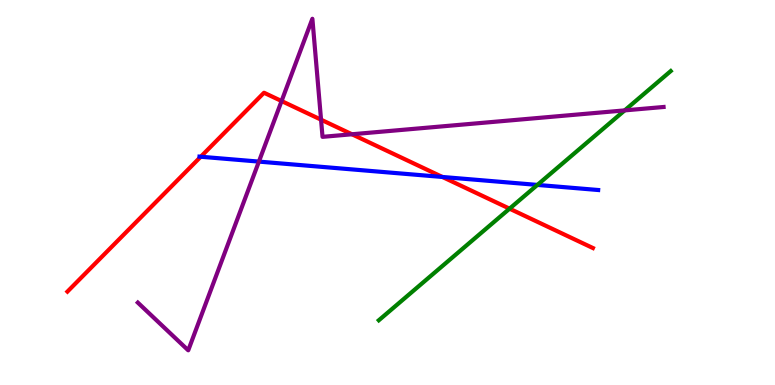[{'lines': ['blue', 'red'], 'intersections': [{'x': 2.59, 'y': 5.93}, {'x': 5.71, 'y': 5.4}]}, {'lines': ['green', 'red'], 'intersections': [{'x': 6.57, 'y': 4.58}]}, {'lines': ['purple', 'red'], 'intersections': [{'x': 3.63, 'y': 7.38}, {'x': 4.14, 'y': 6.89}, {'x': 4.54, 'y': 6.51}]}, {'lines': ['blue', 'green'], 'intersections': [{'x': 6.93, 'y': 5.2}]}, {'lines': ['blue', 'purple'], 'intersections': [{'x': 3.34, 'y': 5.8}]}, {'lines': ['green', 'purple'], 'intersections': [{'x': 8.06, 'y': 7.13}]}]